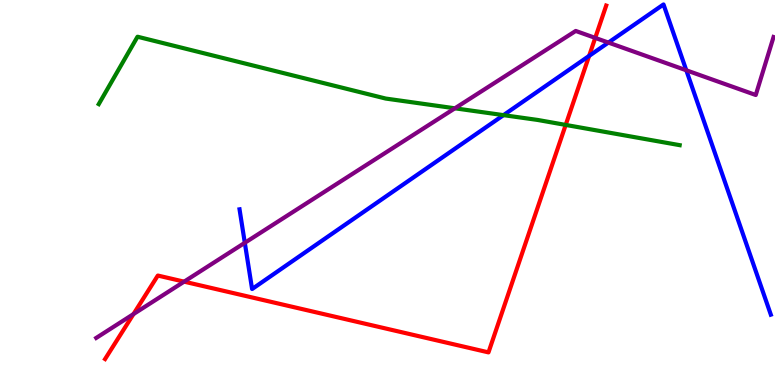[{'lines': ['blue', 'red'], 'intersections': [{'x': 7.6, 'y': 8.55}]}, {'lines': ['green', 'red'], 'intersections': [{'x': 7.3, 'y': 6.76}]}, {'lines': ['purple', 'red'], 'intersections': [{'x': 1.72, 'y': 1.84}, {'x': 2.38, 'y': 2.68}, {'x': 7.68, 'y': 9.02}]}, {'lines': ['blue', 'green'], 'intersections': [{'x': 6.5, 'y': 7.01}]}, {'lines': ['blue', 'purple'], 'intersections': [{'x': 3.16, 'y': 3.69}, {'x': 7.85, 'y': 8.89}, {'x': 8.86, 'y': 8.17}]}, {'lines': ['green', 'purple'], 'intersections': [{'x': 5.87, 'y': 7.19}]}]